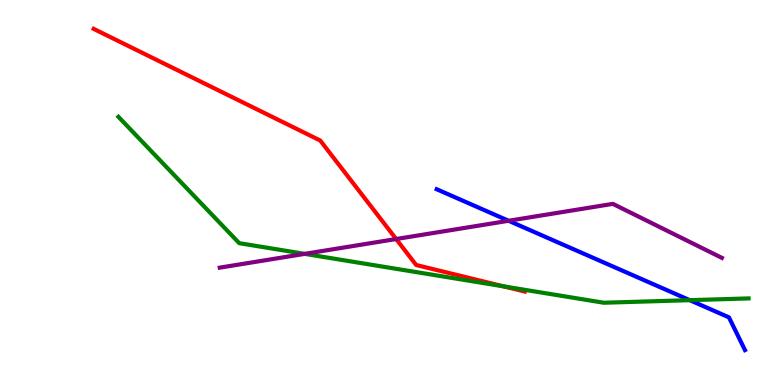[{'lines': ['blue', 'red'], 'intersections': []}, {'lines': ['green', 'red'], 'intersections': [{'x': 6.5, 'y': 2.56}]}, {'lines': ['purple', 'red'], 'intersections': [{'x': 5.11, 'y': 3.79}]}, {'lines': ['blue', 'green'], 'intersections': [{'x': 8.9, 'y': 2.2}]}, {'lines': ['blue', 'purple'], 'intersections': [{'x': 6.56, 'y': 4.27}]}, {'lines': ['green', 'purple'], 'intersections': [{'x': 3.93, 'y': 3.41}]}]